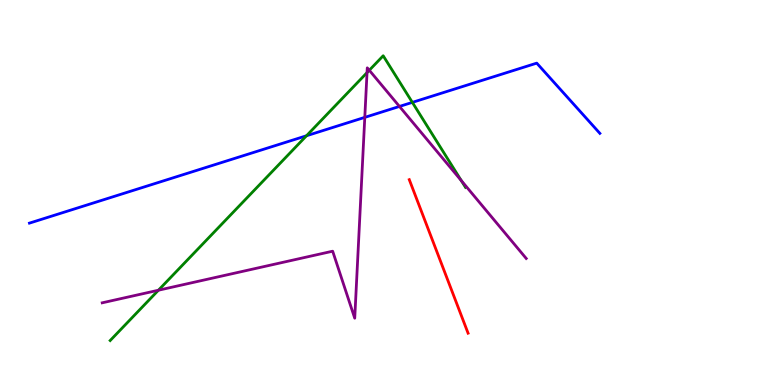[{'lines': ['blue', 'red'], 'intersections': []}, {'lines': ['green', 'red'], 'intersections': []}, {'lines': ['purple', 'red'], 'intersections': []}, {'lines': ['blue', 'green'], 'intersections': [{'x': 3.95, 'y': 6.47}, {'x': 5.32, 'y': 7.34}]}, {'lines': ['blue', 'purple'], 'intersections': [{'x': 4.71, 'y': 6.95}, {'x': 5.15, 'y': 7.24}]}, {'lines': ['green', 'purple'], 'intersections': [{'x': 2.04, 'y': 2.46}, {'x': 4.74, 'y': 8.11}, {'x': 4.77, 'y': 8.18}, {'x': 5.95, 'y': 5.31}]}]